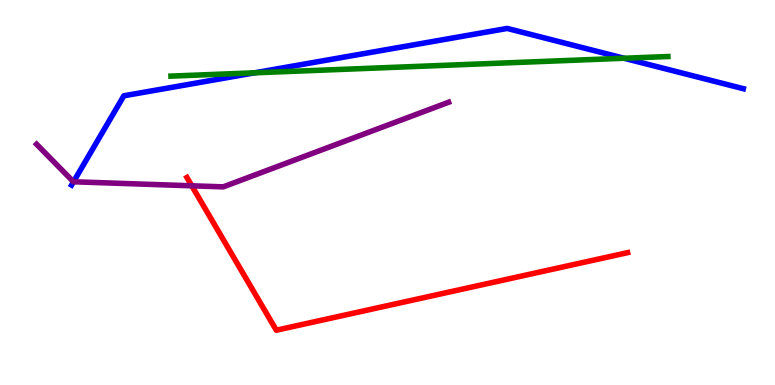[{'lines': ['blue', 'red'], 'intersections': []}, {'lines': ['green', 'red'], 'intersections': []}, {'lines': ['purple', 'red'], 'intersections': [{'x': 2.47, 'y': 5.17}]}, {'lines': ['blue', 'green'], 'intersections': [{'x': 3.29, 'y': 8.11}, {'x': 8.05, 'y': 8.49}]}, {'lines': ['blue', 'purple'], 'intersections': [{'x': 0.948, 'y': 5.28}]}, {'lines': ['green', 'purple'], 'intersections': []}]